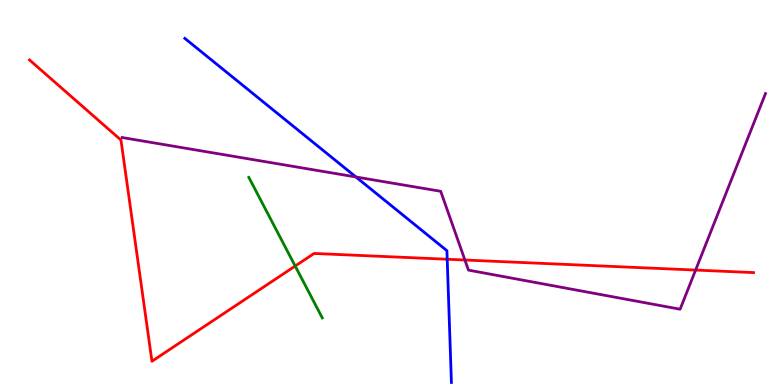[{'lines': ['blue', 'red'], 'intersections': [{'x': 5.77, 'y': 3.27}]}, {'lines': ['green', 'red'], 'intersections': [{'x': 3.81, 'y': 3.09}]}, {'lines': ['purple', 'red'], 'intersections': [{'x': 6.0, 'y': 3.25}, {'x': 8.98, 'y': 2.99}]}, {'lines': ['blue', 'green'], 'intersections': []}, {'lines': ['blue', 'purple'], 'intersections': [{'x': 4.59, 'y': 5.4}]}, {'lines': ['green', 'purple'], 'intersections': []}]